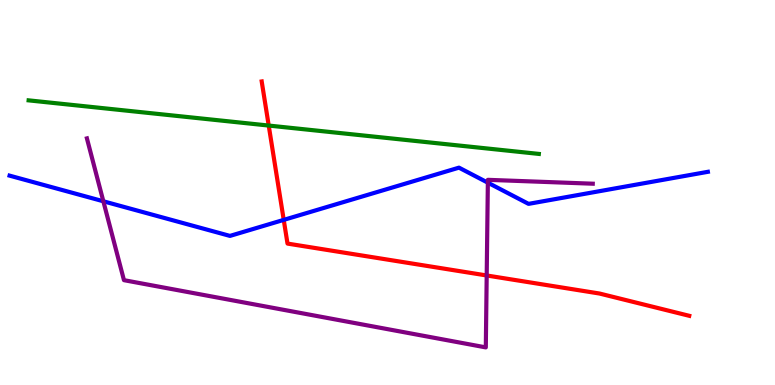[{'lines': ['blue', 'red'], 'intersections': [{'x': 3.66, 'y': 4.29}]}, {'lines': ['green', 'red'], 'intersections': [{'x': 3.47, 'y': 6.74}]}, {'lines': ['purple', 'red'], 'intersections': [{'x': 6.28, 'y': 2.84}]}, {'lines': ['blue', 'green'], 'intersections': []}, {'lines': ['blue', 'purple'], 'intersections': [{'x': 1.33, 'y': 4.77}, {'x': 6.29, 'y': 5.25}]}, {'lines': ['green', 'purple'], 'intersections': []}]